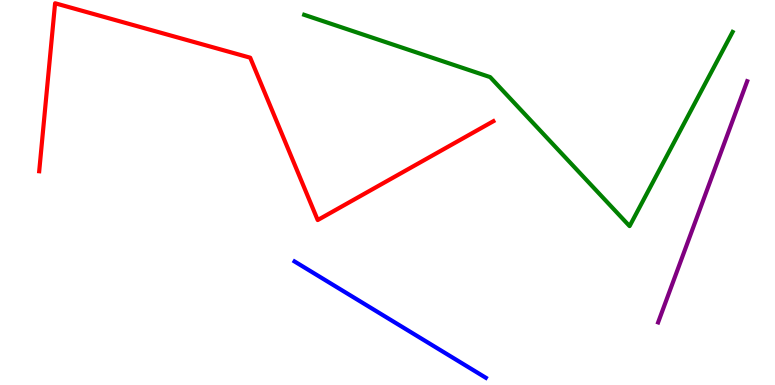[{'lines': ['blue', 'red'], 'intersections': []}, {'lines': ['green', 'red'], 'intersections': []}, {'lines': ['purple', 'red'], 'intersections': []}, {'lines': ['blue', 'green'], 'intersections': []}, {'lines': ['blue', 'purple'], 'intersections': []}, {'lines': ['green', 'purple'], 'intersections': []}]